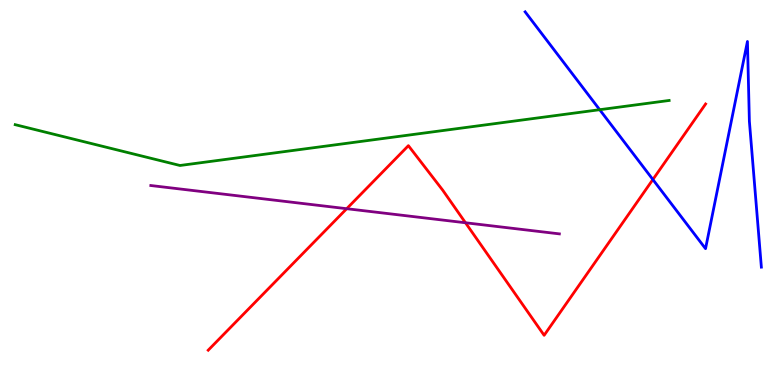[{'lines': ['blue', 'red'], 'intersections': [{'x': 8.42, 'y': 5.34}]}, {'lines': ['green', 'red'], 'intersections': []}, {'lines': ['purple', 'red'], 'intersections': [{'x': 4.47, 'y': 4.58}, {'x': 6.01, 'y': 4.21}]}, {'lines': ['blue', 'green'], 'intersections': [{'x': 7.74, 'y': 7.15}]}, {'lines': ['blue', 'purple'], 'intersections': []}, {'lines': ['green', 'purple'], 'intersections': []}]